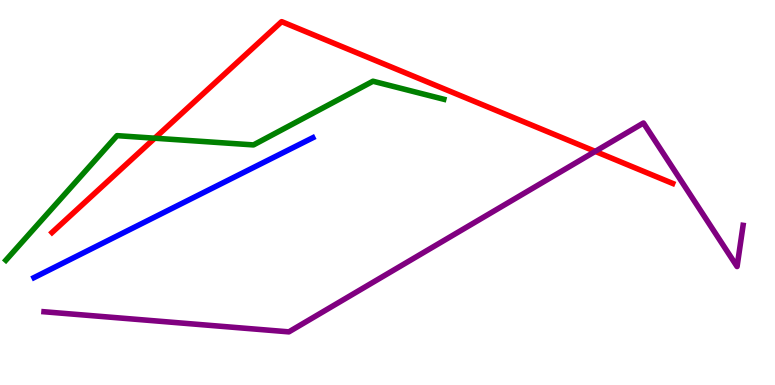[{'lines': ['blue', 'red'], 'intersections': []}, {'lines': ['green', 'red'], 'intersections': [{'x': 2.0, 'y': 6.41}]}, {'lines': ['purple', 'red'], 'intersections': [{'x': 7.68, 'y': 6.07}]}, {'lines': ['blue', 'green'], 'intersections': []}, {'lines': ['blue', 'purple'], 'intersections': []}, {'lines': ['green', 'purple'], 'intersections': []}]